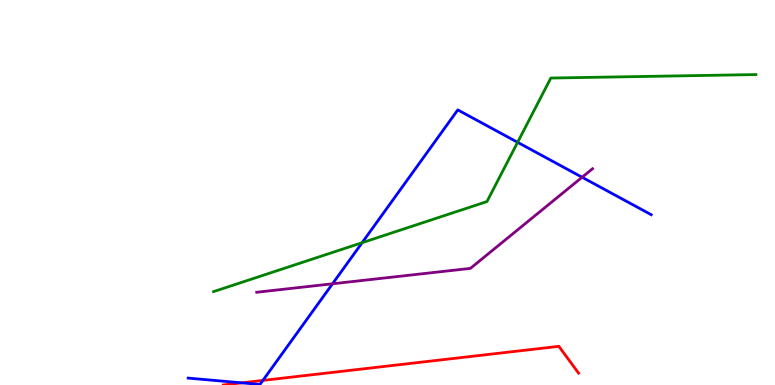[{'lines': ['blue', 'red'], 'intersections': [{'x': 3.12, 'y': 0.0559}, {'x': 3.39, 'y': 0.119}]}, {'lines': ['green', 'red'], 'intersections': []}, {'lines': ['purple', 'red'], 'intersections': []}, {'lines': ['blue', 'green'], 'intersections': [{'x': 4.67, 'y': 3.7}, {'x': 6.68, 'y': 6.3}]}, {'lines': ['blue', 'purple'], 'intersections': [{'x': 4.29, 'y': 2.63}, {'x': 7.51, 'y': 5.4}]}, {'lines': ['green', 'purple'], 'intersections': []}]